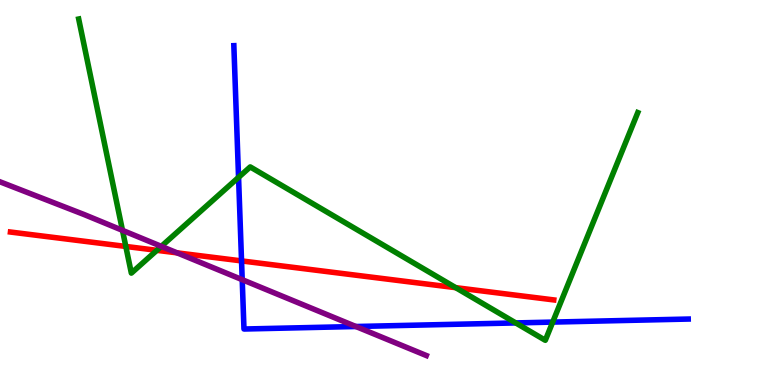[{'lines': ['blue', 'red'], 'intersections': [{'x': 3.12, 'y': 3.22}]}, {'lines': ['green', 'red'], 'intersections': [{'x': 1.62, 'y': 3.6}, {'x': 2.02, 'y': 3.5}, {'x': 5.88, 'y': 2.53}]}, {'lines': ['purple', 'red'], 'intersections': [{'x': 2.29, 'y': 3.43}]}, {'lines': ['blue', 'green'], 'intersections': [{'x': 3.08, 'y': 5.39}, {'x': 6.65, 'y': 1.61}, {'x': 7.13, 'y': 1.63}]}, {'lines': ['blue', 'purple'], 'intersections': [{'x': 3.13, 'y': 2.74}, {'x': 4.59, 'y': 1.52}]}, {'lines': ['green', 'purple'], 'intersections': [{'x': 1.58, 'y': 4.02}, {'x': 2.08, 'y': 3.6}]}]